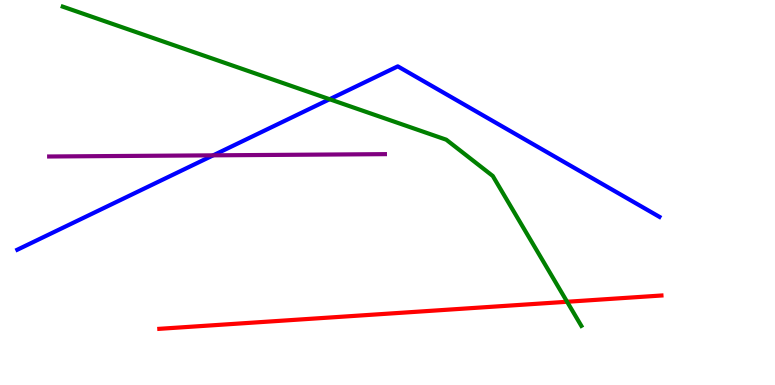[{'lines': ['blue', 'red'], 'intersections': []}, {'lines': ['green', 'red'], 'intersections': [{'x': 7.32, 'y': 2.16}]}, {'lines': ['purple', 'red'], 'intersections': []}, {'lines': ['blue', 'green'], 'intersections': [{'x': 4.25, 'y': 7.42}]}, {'lines': ['blue', 'purple'], 'intersections': [{'x': 2.75, 'y': 5.97}]}, {'lines': ['green', 'purple'], 'intersections': []}]